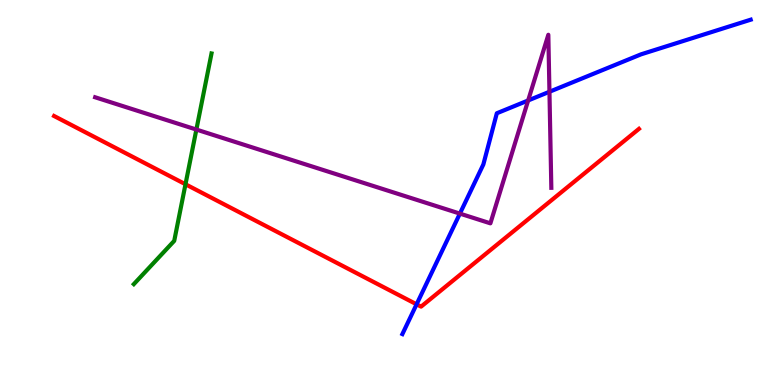[{'lines': ['blue', 'red'], 'intersections': [{'x': 5.38, 'y': 2.1}]}, {'lines': ['green', 'red'], 'intersections': [{'x': 2.39, 'y': 5.21}]}, {'lines': ['purple', 'red'], 'intersections': []}, {'lines': ['blue', 'green'], 'intersections': []}, {'lines': ['blue', 'purple'], 'intersections': [{'x': 5.93, 'y': 4.45}, {'x': 6.81, 'y': 7.39}, {'x': 7.09, 'y': 7.62}]}, {'lines': ['green', 'purple'], 'intersections': [{'x': 2.53, 'y': 6.63}]}]